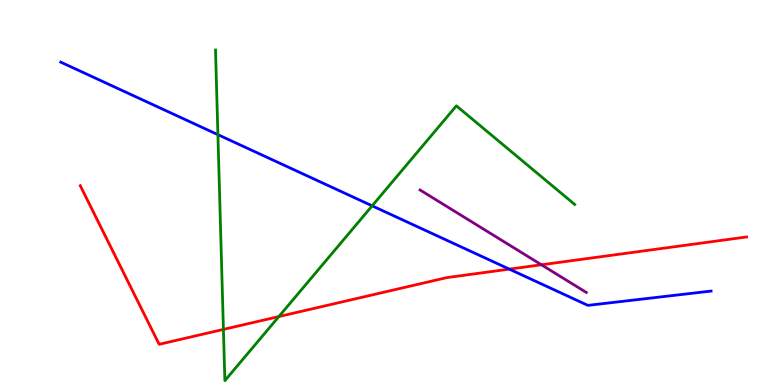[{'lines': ['blue', 'red'], 'intersections': [{'x': 6.57, 'y': 3.01}]}, {'lines': ['green', 'red'], 'intersections': [{'x': 2.88, 'y': 1.44}, {'x': 3.6, 'y': 1.78}]}, {'lines': ['purple', 'red'], 'intersections': [{'x': 6.99, 'y': 3.12}]}, {'lines': ['blue', 'green'], 'intersections': [{'x': 2.81, 'y': 6.5}, {'x': 4.8, 'y': 4.65}]}, {'lines': ['blue', 'purple'], 'intersections': []}, {'lines': ['green', 'purple'], 'intersections': []}]